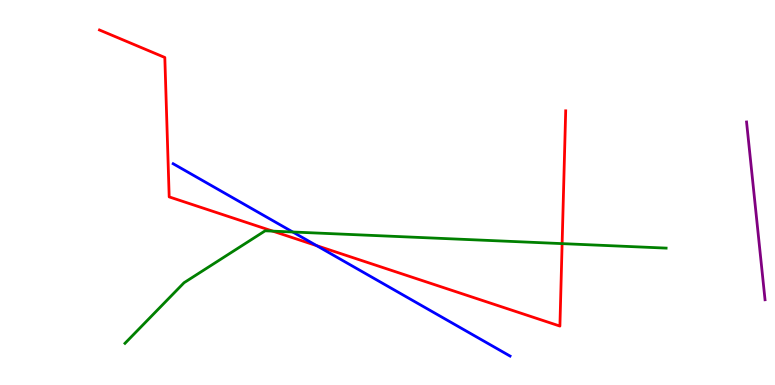[{'lines': ['blue', 'red'], 'intersections': [{'x': 4.09, 'y': 3.62}]}, {'lines': ['green', 'red'], 'intersections': [{'x': 3.52, 'y': 4.0}, {'x': 7.25, 'y': 3.67}]}, {'lines': ['purple', 'red'], 'intersections': []}, {'lines': ['blue', 'green'], 'intersections': [{'x': 3.78, 'y': 3.97}]}, {'lines': ['blue', 'purple'], 'intersections': []}, {'lines': ['green', 'purple'], 'intersections': []}]